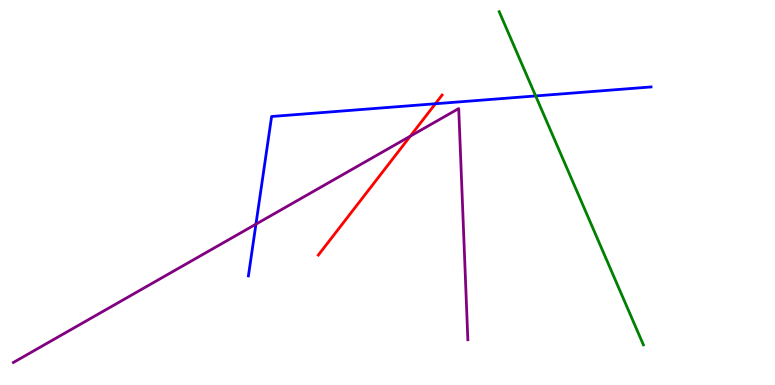[{'lines': ['blue', 'red'], 'intersections': [{'x': 5.62, 'y': 7.31}]}, {'lines': ['green', 'red'], 'intersections': []}, {'lines': ['purple', 'red'], 'intersections': [{'x': 5.29, 'y': 6.46}]}, {'lines': ['blue', 'green'], 'intersections': [{'x': 6.91, 'y': 7.51}]}, {'lines': ['blue', 'purple'], 'intersections': [{'x': 3.3, 'y': 4.18}]}, {'lines': ['green', 'purple'], 'intersections': []}]